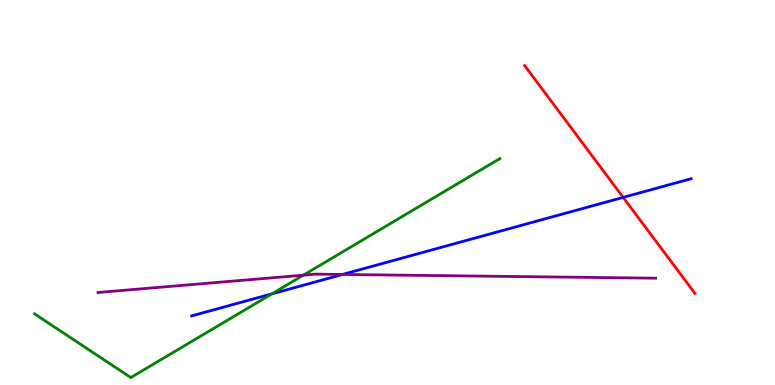[{'lines': ['blue', 'red'], 'intersections': [{'x': 8.04, 'y': 4.87}]}, {'lines': ['green', 'red'], 'intersections': []}, {'lines': ['purple', 'red'], 'intersections': []}, {'lines': ['blue', 'green'], 'intersections': [{'x': 3.51, 'y': 2.37}]}, {'lines': ['blue', 'purple'], 'intersections': [{'x': 4.42, 'y': 2.87}]}, {'lines': ['green', 'purple'], 'intersections': [{'x': 3.91, 'y': 2.85}]}]